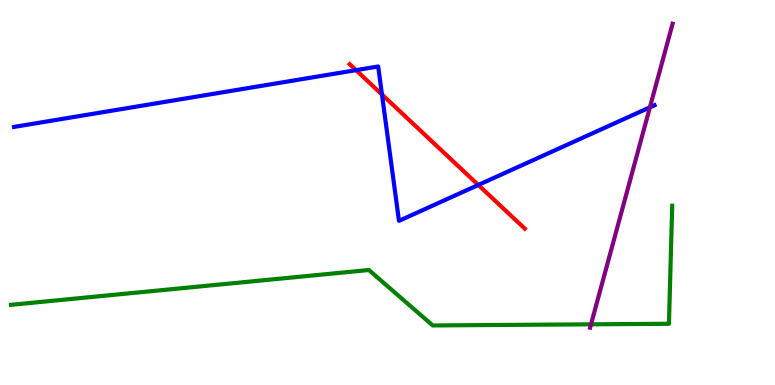[{'lines': ['blue', 'red'], 'intersections': [{'x': 4.59, 'y': 8.18}, {'x': 4.93, 'y': 7.55}, {'x': 6.17, 'y': 5.2}]}, {'lines': ['green', 'red'], 'intersections': []}, {'lines': ['purple', 'red'], 'intersections': []}, {'lines': ['blue', 'green'], 'intersections': []}, {'lines': ['blue', 'purple'], 'intersections': [{'x': 8.39, 'y': 7.21}]}, {'lines': ['green', 'purple'], 'intersections': [{'x': 7.63, 'y': 1.58}]}]